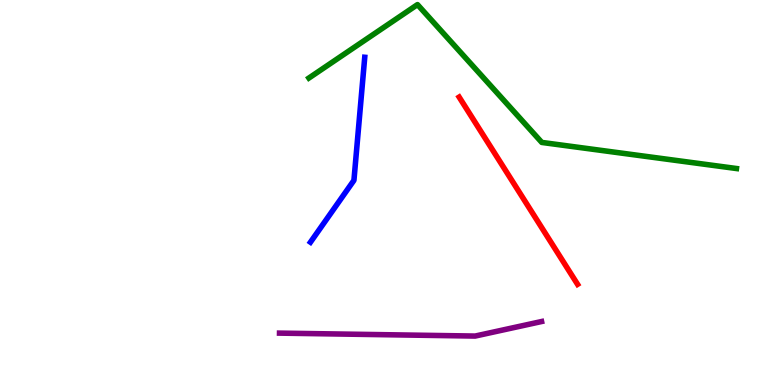[{'lines': ['blue', 'red'], 'intersections': []}, {'lines': ['green', 'red'], 'intersections': []}, {'lines': ['purple', 'red'], 'intersections': []}, {'lines': ['blue', 'green'], 'intersections': []}, {'lines': ['blue', 'purple'], 'intersections': []}, {'lines': ['green', 'purple'], 'intersections': []}]